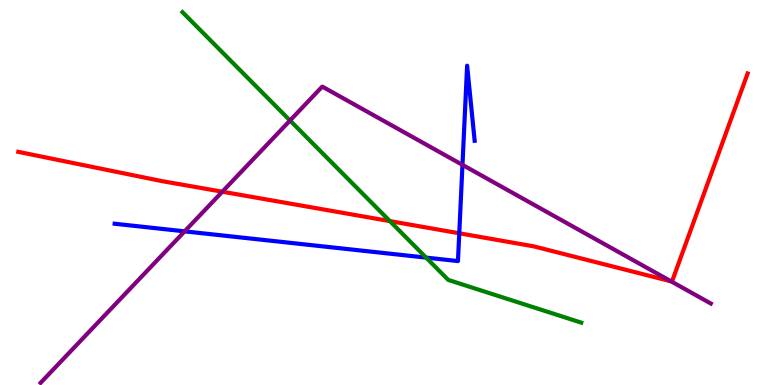[{'lines': ['blue', 'red'], 'intersections': [{'x': 5.93, 'y': 3.94}]}, {'lines': ['green', 'red'], 'intersections': [{'x': 5.03, 'y': 4.26}]}, {'lines': ['purple', 'red'], 'intersections': [{'x': 2.87, 'y': 5.02}, {'x': 8.66, 'y': 2.69}]}, {'lines': ['blue', 'green'], 'intersections': [{'x': 5.5, 'y': 3.31}]}, {'lines': ['blue', 'purple'], 'intersections': [{'x': 2.38, 'y': 3.99}, {'x': 5.97, 'y': 5.72}]}, {'lines': ['green', 'purple'], 'intersections': [{'x': 3.74, 'y': 6.87}]}]